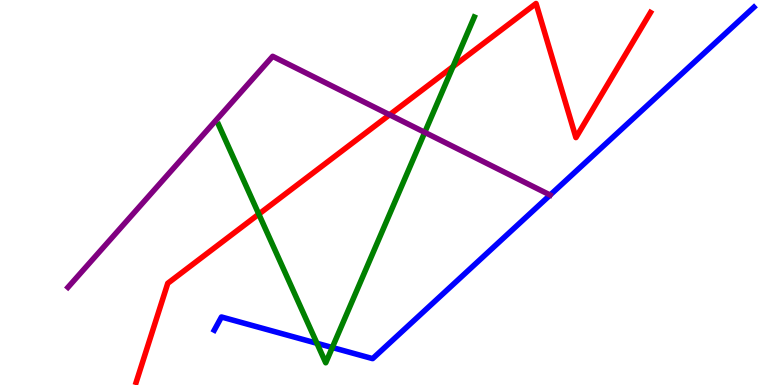[{'lines': ['blue', 'red'], 'intersections': []}, {'lines': ['green', 'red'], 'intersections': [{'x': 3.34, 'y': 4.44}, {'x': 5.85, 'y': 8.27}]}, {'lines': ['purple', 'red'], 'intersections': [{'x': 5.03, 'y': 7.02}]}, {'lines': ['blue', 'green'], 'intersections': [{'x': 4.09, 'y': 1.08}, {'x': 4.29, 'y': 0.974}]}, {'lines': ['blue', 'purple'], 'intersections': []}, {'lines': ['green', 'purple'], 'intersections': [{'x': 5.48, 'y': 6.56}]}]